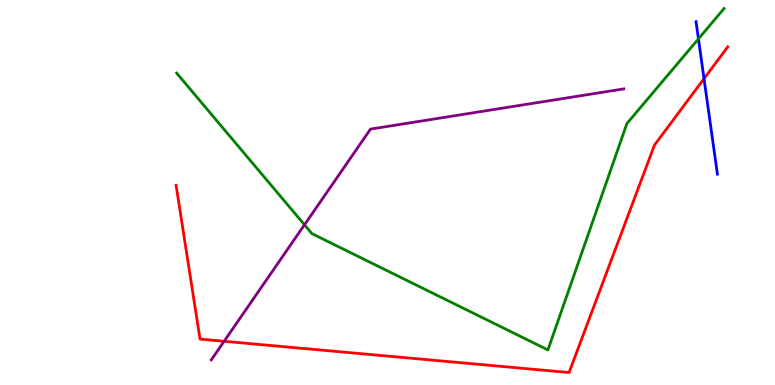[{'lines': ['blue', 'red'], 'intersections': [{'x': 9.08, 'y': 7.96}]}, {'lines': ['green', 'red'], 'intersections': []}, {'lines': ['purple', 'red'], 'intersections': [{'x': 2.89, 'y': 1.14}]}, {'lines': ['blue', 'green'], 'intersections': [{'x': 9.01, 'y': 8.99}]}, {'lines': ['blue', 'purple'], 'intersections': []}, {'lines': ['green', 'purple'], 'intersections': [{'x': 3.93, 'y': 4.16}]}]